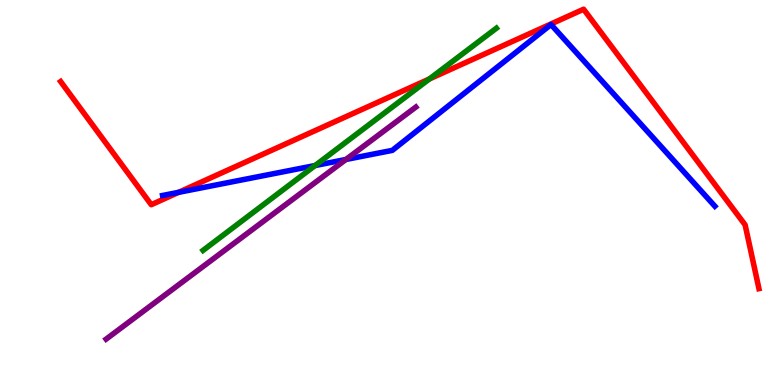[{'lines': ['blue', 'red'], 'intersections': [{'x': 2.3, 'y': 5.0}]}, {'lines': ['green', 'red'], 'intersections': [{'x': 5.54, 'y': 7.95}]}, {'lines': ['purple', 'red'], 'intersections': []}, {'lines': ['blue', 'green'], 'intersections': [{'x': 4.07, 'y': 5.7}]}, {'lines': ['blue', 'purple'], 'intersections': [{'x': 4.46, 'y': 5.86}]}, {'lines': ['green', 'purple'], 'intersections': []}]